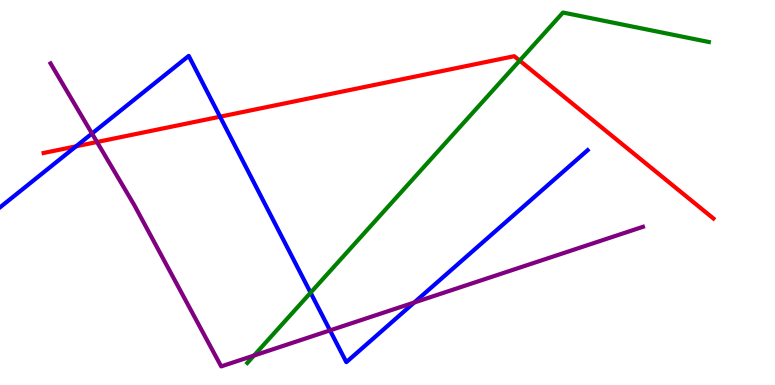[{'lines': ['blue', 'red'], 'intersections': [{'x': 0.981, 'y': 6.2}, {'x': 2.84, 'y': 6.97}]}, {'lines': ['green', 'red'], 'intersections': [{'x': 6.71, 'y': 8.43}]}, {'lines': ['purple', 'red'], 'intersections': [{'x': 1.25, 'y': 6.31}]}, {'lines': ['blue', 'green'], 'intersections': [{'x': 4.01, 'y': 2.4}]}, {'lines': ['blue', 'purple'], 'intersections': [{'x': 1.19, 'y': 6.53}, {'x': 4.26, 'y': 1.42}, {'x': 5.34, 'y': 2.14}]}, {'lines': ['green', 'purple'], 'intersections': [{'x': 3.28, 'y': 0.765}]}]